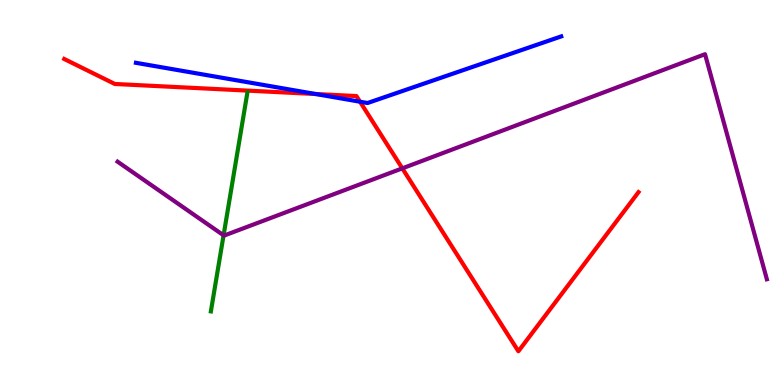[{'lines': ['blue', 'red'], 'intersections': [{'x': 4.07, 'y': 7.56}, {'x': 4.65, 'y': 7.36}]}, {'lines': ['green', 'red'], 'intersections': []}, {'lines': ['purple', 'red'], 'intersections': [{'x': 5.19, 'y': 5.63}]}, {'lines': ['blue', 'green'], 'intersections': []}, {'lines': ['blue', 'purple'], 'intersections': []}, {'lines': ['green', 'purple'], 'intersections': [{'x': 2.88, 'y': 3.89}]}]